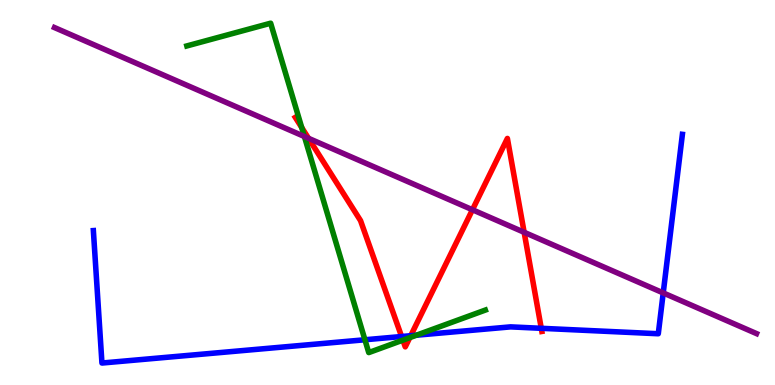[{'lines': ['blue', 'red'], 'intersections': [{'x': 5.18, 'y': 1.26}, {'x': 5.3, 'y': 1.28}, {'x': 6.98, 'y': 1.47}]}, {'lines': ['green', 'red'], 'intersections': [{'x': 3.89, 'y': 6.69}, {'x': 5.2, 'y': 1.17}, {'x': 5.29, 'y': 1.23}]}, {'lines': ['purple', 'red'], 'intersections': [{'x': 3.98, 'y': 6.41}, {'x': 6.1, 'y': 4.55}, {'x': 6.76, 'y': 3.97}]}, {'lines': ['blue', 'green'], 'intersections': [{'x': 4.71, 'y': 1.17}, {'x': 5.37, 'y': 1.29}]}, {'lines': ['blue', 'purple'], 'intersections': [{'x': 8.56, 'y': 2.39}]}, {'lines': ['green', 'purple'], 'intersections': [{'x': 3.93, 'y': 6.45}]}]